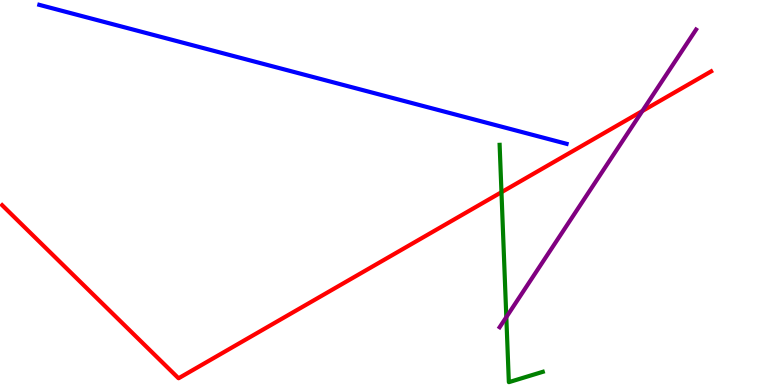[{'lines': ['blue', 'red'], 'intersections': []}, {'lines': ['green', 'red'], 'intersections': [{'x': 6.47, 'y': 5.01}]}, {'lines': ['purple', 'red'], 'intersections': [{'x': 8.29, 'y': 7.12}]}, {'lines': ['blue', 'green'], 'intersections': []}, {'lines': ['blue', 'purple'], 'intersections': []}, {'lines': ['green', 'purple'], 'intersections': [{'x': 6.53, 'y': 1.76}]}]